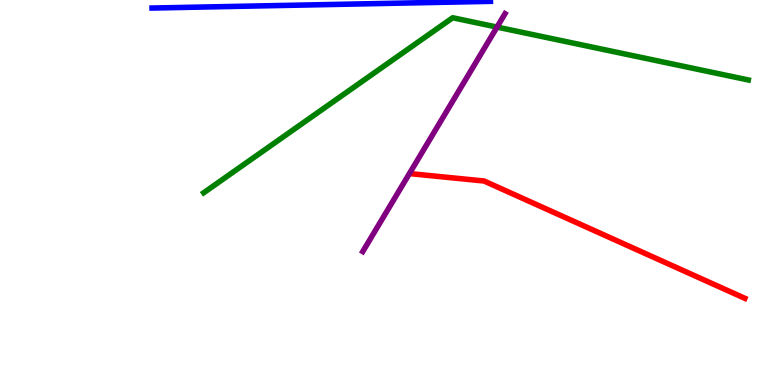[{'lines': ['blue', 'red'], 'intersections': []}, {'lines': ['green', 'red'], 'intersections': []}, {'lines': ['purple', 'red'], 'intersections': []}, {'lines': ['blue', 'green'], 'intersections': []}, {'lines': ['blue', 'purple'], 'intersections': []}, {'lines': ['green', 'purple'], 'intersections': [{'x': 6.41, 'y': 9.3}]}]